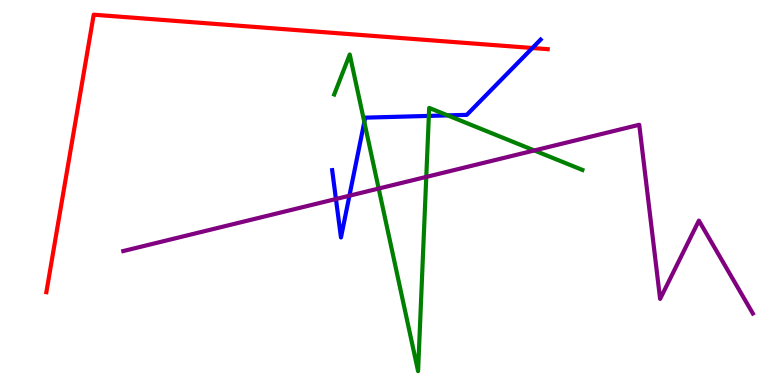[{'lines': ['blue', 'red'], 'intersections': [{'x': 6.87, 'y': 8.75}]}, {'lines': ['green', 'red'], 'intersections': []}, {'lines': ['purple', 'red'], 'intersections': []}, {'lines': ['blue', 'green'], 'intersections': [{'x': 4.7, 'y': 6.83}, {'x': 5.53, 'y': 6.99}, {'x': 5.78, 'y': 7.0}]}, {'lines': ['blue', 'purple'], 'intersections': [{'x': 4.33, 'y': 4.83}, {'x': 4.51, 'y': 4.92}]}, {'lines': ['green', 'purple'], 'intersections': [{'x': 4.89, 'y': 5.1}, {'x': 5.5, 'y': 5.41}, {'x': 6.89, 'y': 6.09}]}]